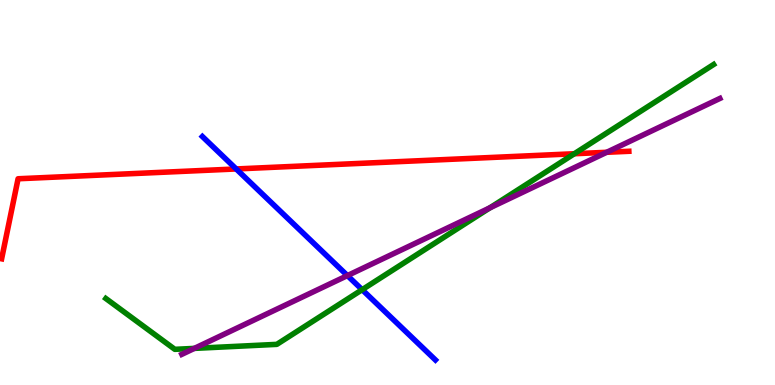[{'lines': ['blue', 'red'], 'intersections': [{'x': 3.05, 'y': 5.61}]}, {'lines': ['green', 'red'], 'intersections': [{'x': 7.41, 'y': 6.01}]}, {'lines': ['purple', 'red'], 'intersections': [{'x': 7.83, 'y': 6.04}]}, {'lines': ['blue', 'green'], 'intersections': [{'x': 4.67, 'y': 2.48}]}, {'lines': ['blue', 'purple'], 'intersections': [{'x': 4.48, 'y': 2.84}]}, {'lines': ['green', 'purple'], 'intersections': [{'x': 2.51, 'y': 0.951}, {'x': 6.32, 'y': 4.6}]}]